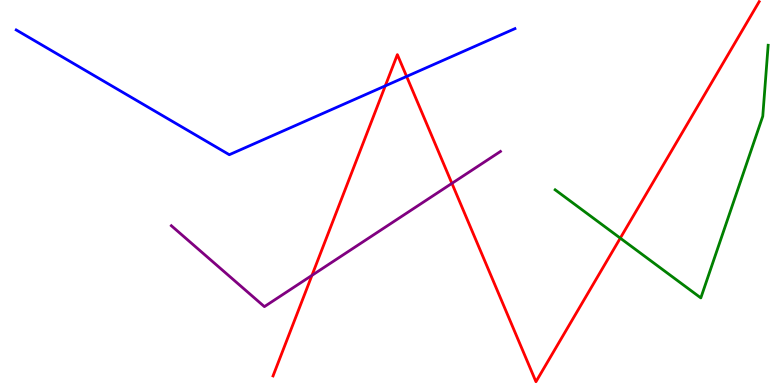[{'lines': ['blue', 'red'], 'intersections': [{'x': 4.97, 'y': 7.77}, {'x': 5.25, 'y': 8.01}]}, {'lines': ['green', 'red'], 'intersections': [{'x': 8.0, 'y': 3.81}]}, {'lines': ['purple', 'red'], 'intersections': [{'x': 4.03, 'y': 2.85}, {'x': 5.83, 'y': 5.24}]}, {'lines': ['blue', 'green'], 'intersections': []}, {'lines': ['blue', 'purple'], 'intersections': []}, {'lines': ['green', 'purple'], 'intersections': []}]